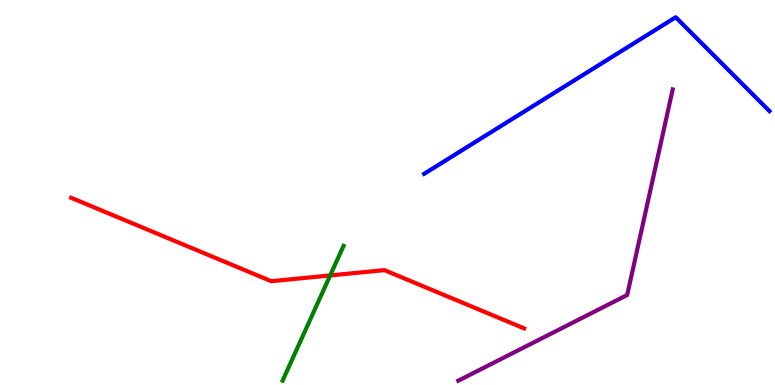[{'lines': ['blue', 'red'], 'intersections': []}, {'lines': ['green', 'red'], 'intersections': [{'x': 4.26, 'y': 2.85}]}, {'lines': ['purple', 'red'], 'intersections': []}, {'lines': ['blue', 'green'], 'intersections': []}, {'lines': ['blue', 'purple'], 'intersections': []}, {'lines': ['green', 'purple'], 'intersections': []}]